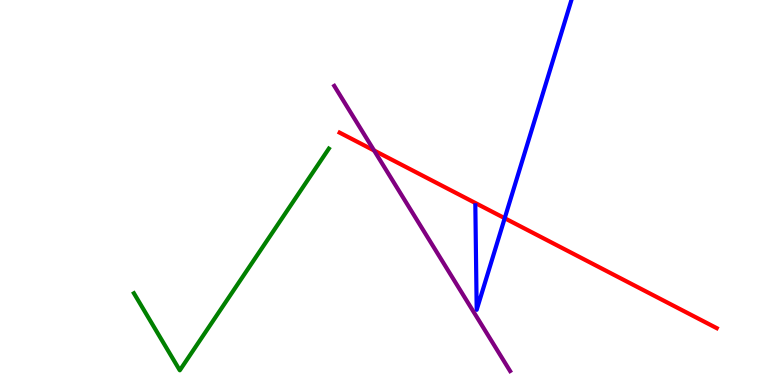[{'lines': ['blue', 'red'], 'intersections': [{'x': 6.51, 'y': 4.33}]}, {'lines': ['green', 'red'], 'intersections': []}, {'lines': ['purple', 'red'], 'intersections': [{'x': 4.83, 'y': 6.09}]}, {'lines': ['blue', 'green'], 'intersections': []}, {'lines': ['blue', 'purple'], 'intersections': []}, {'lines': ['green', 'purple'], 'intersections': []}]